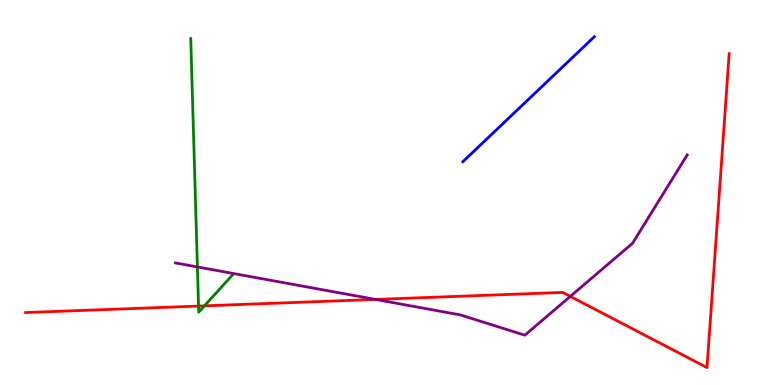[{'lines': ['blue', 'red'], 'intersections': []}, {'lines': ['green', 'red'], 'intersections': [{'x': 2.56, 'y': 2.05}, {'x': 2.64, 'y': 2.06}]}, {'lines': ['purple', 'red'], 'intersections': [{'x': 4.85, 'y': 2.22}, {'x': 7.36, 'y': 2.3}]}, {'lines': ['blue', 'green'], 'intersections': []}, {'lines': ['blue', 'purple'], 'intersections': []}, {'lines': ['green', 'purple'], 'intersections': [{'x': 2.55, 'y': 3.07}]}]